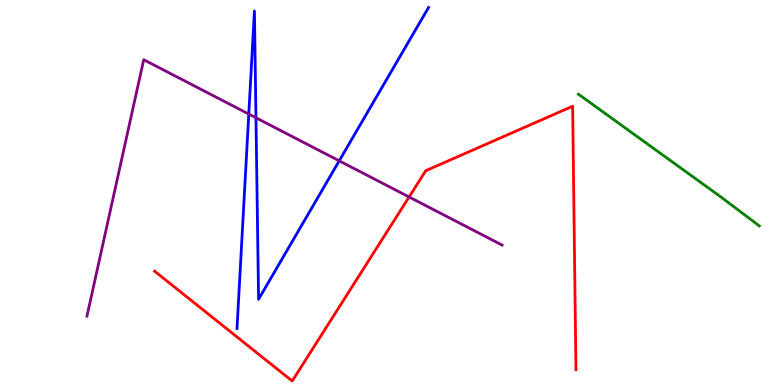[{'lines': ['blue', 'red'], 'intersections': []}, {'lines': ['green', 'red'], 'intersections': []}, {'lines': ['purple', 'red'], 'intersections': [{'x': 5.28, 'y': 4.88}]}, {'lines': ['blue', 'green'], 'intersections': []}, {'lines': ['blue', 'purple'], 'intersections': [{'x': 3.21, 'y': 7.04}, {'x': 3.3, 'y': 6.94}, {'x': 4.38, 'y': 5.82}]}, {'lines': ['green', 'purple'], 'intersections': []}]